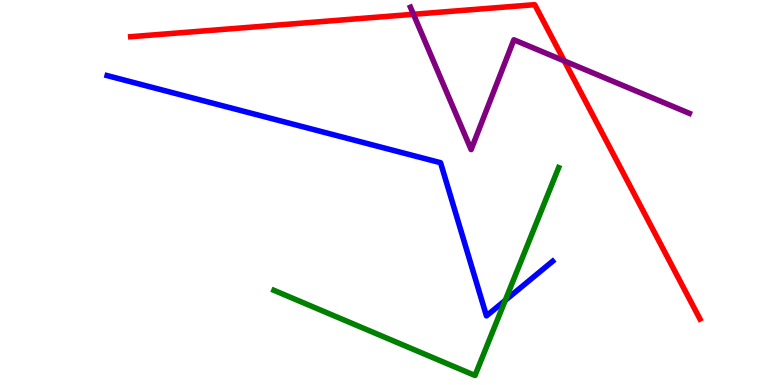[{'lines': ['blue', 'red'], 'intersections': []}, {'lines': ['green', 'red'], 'intersections': []}, {'lines': ['purple', 'red'], 'intersections': [{'x': 5.33, 'y': 9.63}, {'x': 7.28, 'y': 8.42}]}, {'lines': ['blue', 'green'], 'intersections': [{'x': 6.52, 'y': 2.2}]}, {'lines': ['blue', 'purple'], 'intersections': []}, {'lines': ['green', 'purple'], 'intersections': []}]